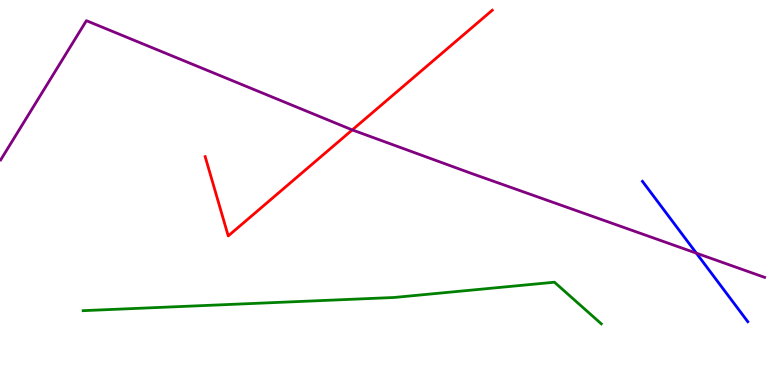[{'lines': ['blue', 'red'], 'intersections': []}, {'lines': ['green', 'red'], 'intersections': []}, {'lines': ['purple', 'red'], 'intersections': [{'x': 4.55, 'y': 6.63}]}, {'lines': ['blue', 'green'], 'intersections': []}, {'lines': ['blue', 'purple'], 'intersections': [{'x': 8.99, 'y': 3.42}]}, {'lines': ['green', 'purple'], 'intersections': []}]